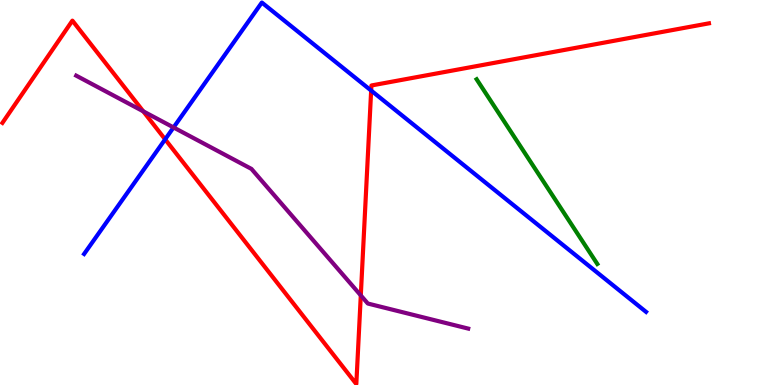[{'lines': ['blue', 'red'], 'intersections': [{'x': 2.13, 'y': 6.38}, {'x': 4.79, 'y': 7.65}]}, {'lines': ['green', 'red'], 'intersections': []}, {'lines': ['purple', 'red'], 'intersections': [{'x': 1.85, 'y': 7.11}, {'x': 4.66, 'y': 2.33}]}, {'lines': ['blue', 'green'], 'intersections': []}, {'lines': ['blue', 'purple'], 'intersections': [{'x': 2.24, 'y': 6.69}]}, {'lines': ['green', 'purple'], 'intersections': []}]